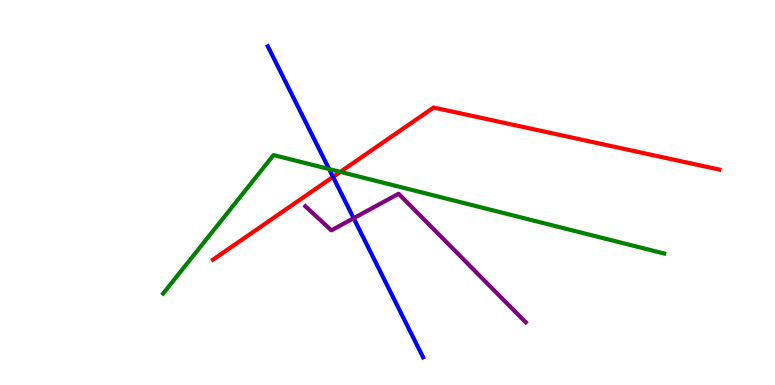[{'lines': ['blue', 'red'], 'intersections': [{'x': 4.3, 'y': 5.41}]}, {'lines': ['green', 'red'], 'intersections': [{'x': 4.39, 'y': 5.54}]}, {'lines': ['purple', 'red'], 'intersections': []}, {'lines': ['blue', 'green'], 'intersections': [{'x': 4.25, 'y': 5.61}]}, {'lines': ['blue', 'purple'], 'intersections': [{'x': 4.56, 'y': 4.33}]}, {'lines': ['green', 'purple'], 'intersections': []}]